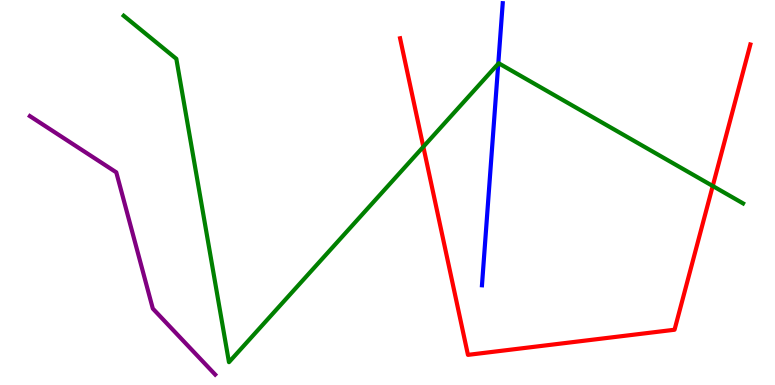[{'lines': ['blue', 'red'], 'intersections': []}, {'lines': ['green', 'red'], 'intersections': [{'x': 5.46, 'y': 6.19}, {'x': 9.2, 'y': 5.17}]}, {'lines': ['purple', 'red'], 'intersections': []}, {'lines': ['blue', 'green'], 'intersections': [{'x': 6.43, 'y': 8.34}]}, {'lines': ['blue', 'purple'], 'intersections': []}, {'lines': ['green', 'purple'], 'intersections': []}]